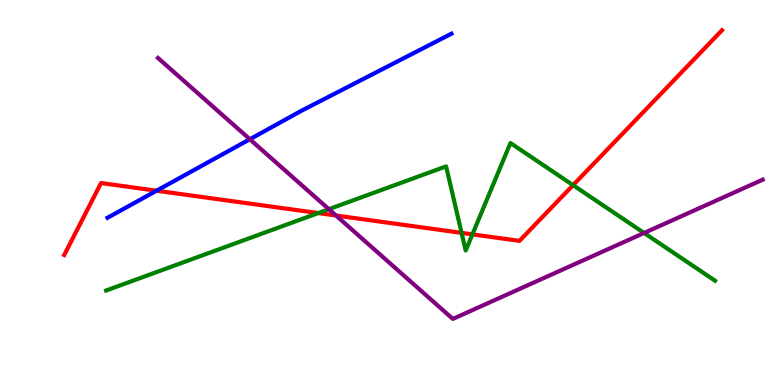[{'lines': ['blue', 'red'], 'intersections': [{'x': 2.02, 'y': 5.05}]}, {'lines': ['green', 'red'], 'intersections': [{'x': 4.11, 'y': 4.47}, {'x': 5.96, 'y': 3.95}, {'x': 6.1, 'y': 3.91}, {'x': 7.39, 'y': 5.19}]}, {'lines': ['purple', 'red'], 'intersections': [{'x': 4.34, 'y': 4.4}]}, {'lines': ['blue', 'green'], 'intersections': []}, {'lines': ['blue', 'purple'], 'intersections': [{'x': 3.22, 'y': 6.38}]}, {'lines': ['green', 'purple'], 'intersections': [{'x': 4.24, 'y': 4.57}, {'x': 8.31, 'y': 3.95}]}]